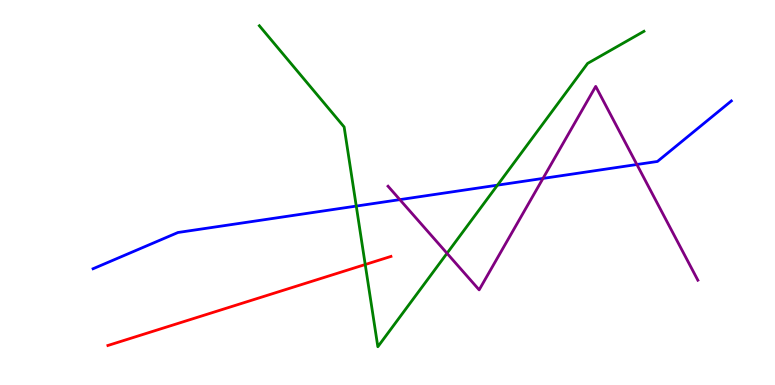[{'lines': ['blue', 'red'], 'intersections': []}, {'lines': ['green', 'red'], 'intersections': [{'x': 4.71, 'y': 3.13}]}, {'lines': ['purple', 'red'], 'intersections': []}, {'lines': ['blue', 'green'], 'intersections': [{'x': 4.6, 'y': 4.65}, {'x': 6.42, 'y': 5.19}]}, {'lines': ['blue', 'purple'], 'intersections': [{'x': 5.16, 'y': 4.81}, {'x': 7.01, 'y': 5.37}, {'x': 8.22, 'y': 5.73}]}, {'lines': ['green', 'purple'], 'intersections': [{'x': 5.77, 'y': 3.42}]}]